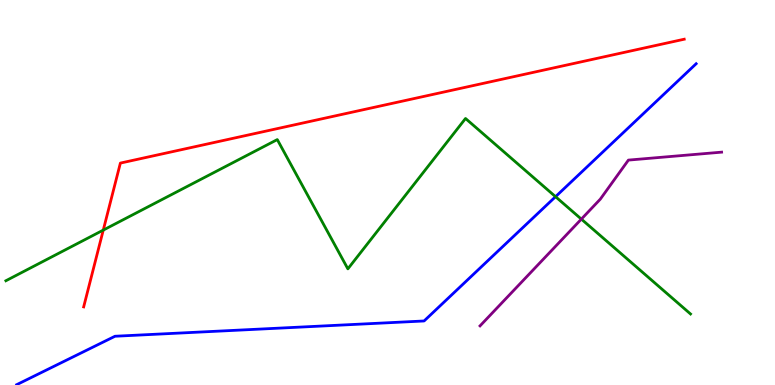[{'lines': ['blue', 'red'], 'intersections': []}, {'lines': ['green', 'red'], 'intersections': [{'x': 1.33, 'y': 4.02}]}, {'lines': ['purple', 'red'], 'intersections': []}, {'lines': ['blue', 'green'], 'intersections': [{'x': 7.17, 'y': 4.89}]}, {'lines': ['blue', 'purple'], 'intersections': []}, {'lines': ['green', 'purple'], 'intersections': [{'x': 7.5, 'y': 4.31}]}]